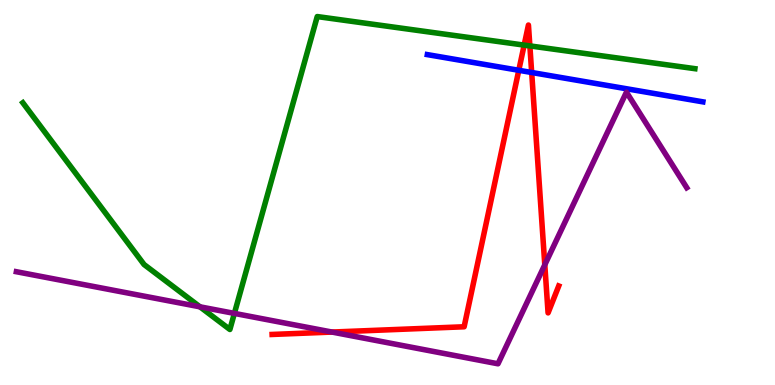[{'lines': ['blue', 'red'], 'intersections': [{'x': 6.69, 'y': 8.17}, {'x': 6.86, 'y': 8.12}]}, {'lines': ['green', 'red'], 'intersections': [{'x': 6.76, 'y': 8.83}, {'x': 6.84, 'y': 8.81}]}, {'lines': ['purple', 'red'], 'intersections': [{'x': 4.28, 'y': 1.38}, {'x': 7.03, 'y': 3.12}]}, {'lines': ['blue', 'green'], 'intersections': []}, {'lines': ['blue', 'purple'], 'intersections': []}, {'lines': ['green', 'purple'], 'intersections': [{'x': 2.58, 'y': 2.03}, {'x': 3.02, 'y': 1.86}]}]